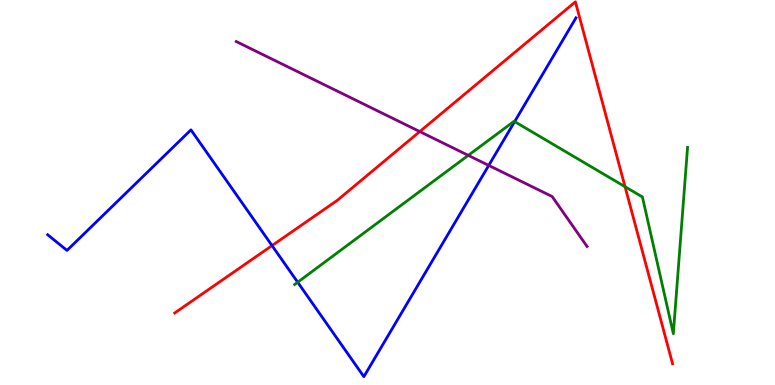[{'lines': ['blue', 'red'], 'intersections': [{'x': 3.51, 'y': 3.62}]}, {'lines': ['green', 'red'], 'intersections': [{'x': 8.07, 'y': 5.15}]}, {'lines': ['purple', 'red'], 'intersections': [{'x': 5.42, 'y': 6.58}]}, {'lines': ['blue', 'green'], 'intersections': [{'x': 3.84, 'y': 2.67}, {'x': 6.64, 'y': 6.84}]}, {'lines': ['blue', 'purple'], 'intersections': [{'x': 6.31, 'y': 5.7}]}, {'lines': ['green', 'purple'], 'intersections': [{'x': 6.04, 'y': 5.96}]}]